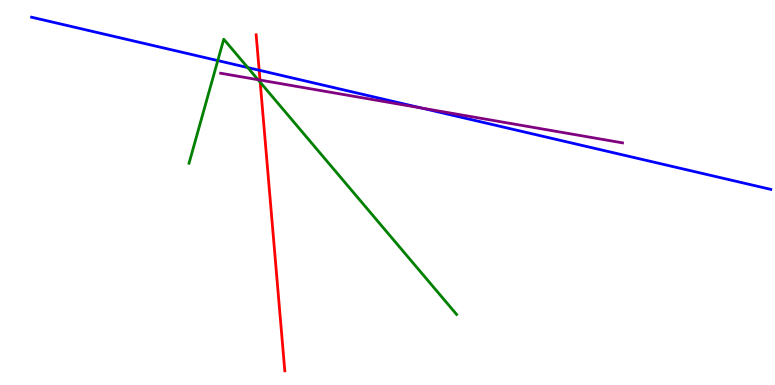[{'lines': ['blue', 'red'], 'intersections': [{'x': 3.34, 'y': 8.18}]}, {'lines': ['green', 'red'], 'intersections': [{'x': 3.36, 'y': 7.86}]}, {'lines': ['purple', 'red'], 'intersections': [{'x': 3.35, 'y': 7.92}]}, {'lines': ['blue', 'green'], 'intersections': [{'x': 2.81, 'y': 8.43}, {'x': 3.2, 'y': 8.25}]}, {'lines': ['blue', 'purple'], 'intersections': [{'x': 5.44, 'y': 7.19}]}, {'lines': ['green', 'purple'], 'intersections': [{'x': 3.33, 'y': 7.93}]}]